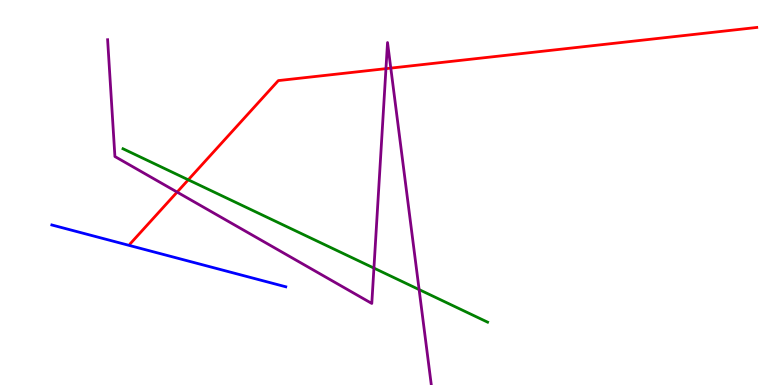[{'lines': ['blue', 'red'], 'intersections': []}, {'lines': ['green', 'red'], 'intersections': [{'x': 2.43, 'y': 5.33}]}, {'lines': ['purple', 'red'], 'intersections': [{'x': 2.29, 'y': 5.01}, {'x': 4.98, 'y': 8.22}, {'x': 5.04, 'y': 8.23}]}, {'lines': ['blue', 'green'], 'intersections': []}, {'lines': ['blue', 'purple'], 'intersections': []}, {'lines': ['green', 'purple'], 'intersections': [{'x': 4.82, 'y': 3.04}, {'x': 5.41, 'y': 2.48}]}]